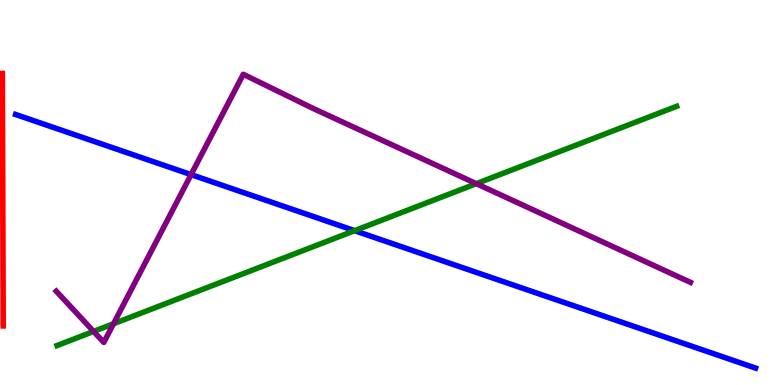[{'lines': ['blue', 'red'], 'intersections': []}, {'lines': ['green', 'red'], 'intersections': []}, {'lines': ['purple', 'red'], 'intersections': []}, {'lines': ['blue', 'green'], 'intersections': [{'x': 4.58, 'y': 4.01}]}, {'lines': ['blue', 'purple'], 'intersections': [{'x': 2.47, 'y': 5.46}]}, {'lines': ['green', 'purple'], 'intersections': [{'x': 1.21, 'y': 1.39}, {'x': 1.46, 'y': 1.59}, {'x': 6.15, 'y': 5.23}]}]